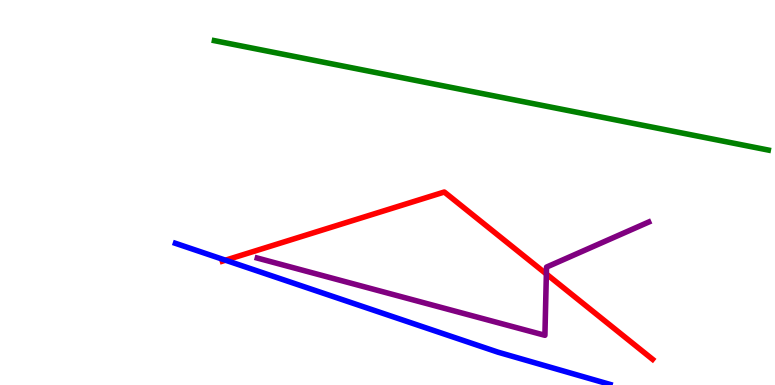[{'lines': ['blue', 'red'], 'intersections': [{'x': 2.91, 'y': 3.24}]}, {'lines': ['green', 'red'], 'intersections': []}, {'lines': ['purple', 'red'], 'intersections': [{'x': 7.05, 'y': 2.88}]}, {'lines': ['blue', 'green'], 'intersections': []}, {'lines': ['blue', 'purple'], 'intersections': []}, {'lines': ['green', 'purple'], 'intersections': []}]